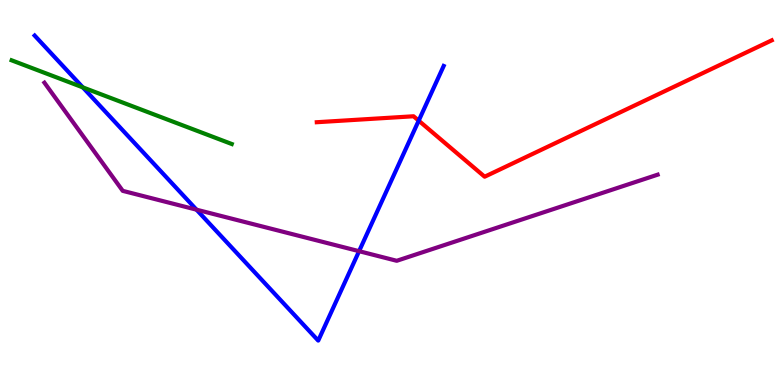[{'lines': ['blue', 'red'], 'intersections': [{'x': 5.4, 'y': 6.87}]}, {'lines': ['green', 'red'], 'intersections': []}, {'lines': ['purple', 'red'], 'intersections': []}, {'lines': ['blue', 'green'], 'intersections': [{'x': 1.07, 'y': 7.73}]}, {'lines': ['blue', 'purple'], 'intersections': [{'x': 2.54, 'y': 4.55}, {'x': 4.63, 'y': 3.48}]}, {'lines': ['green', 'purple'], 'intersections': []}]